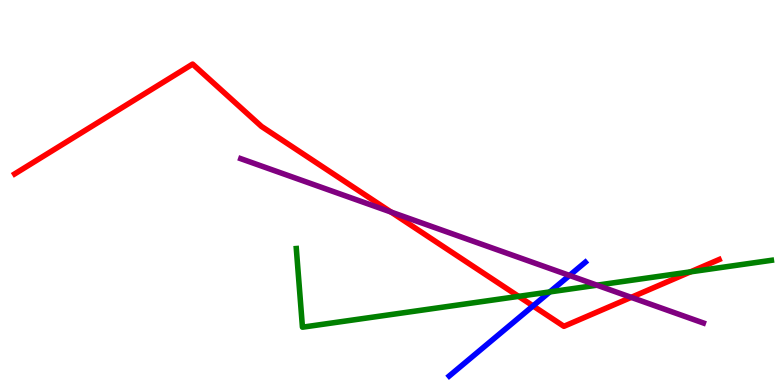[{'lines': ['blue', 'red'], 'intersections': [{'x': 6.88, 'y': 2.05}]}, {'lines': ['green', 'red'], 'intersections': [{'x': 6.69, 'y': 2.3}, {'x': 8.91, 'y': 2.94}]}, {'lines': ['purple', 'red'], 'intersections': [{'x': 5.05, 'y': 4.49}, {'x': 8.14, 'y': 2.28}]}, {'lines': ['blue', 'green'], 'intersections': [{'x': 7.09, 'y': 2.42}]}, {'lines': ['blue', 'purple'], 'intersections': [{'x': 7.35, 'y': 2.85}]}, {'lines': ['green', 'purple'], 'intersections': [{'x': 7.7, 'y': 2.59}]}]